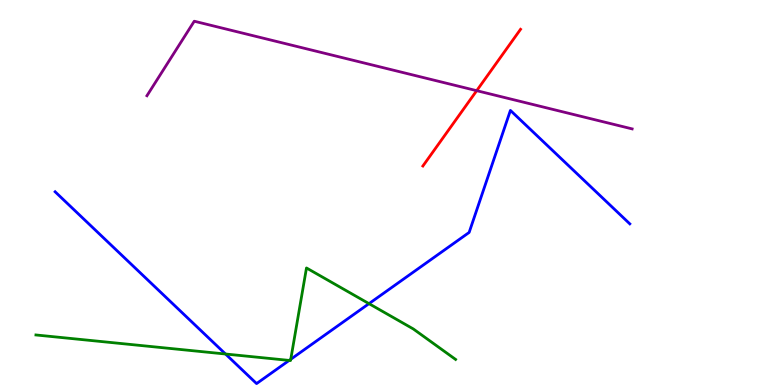[{'lines': ['blue', 'red'], 'intersections': []}, {'lines': ['green', 'red'], 'intersections': []}, {'lines': ['purple', 'red'], 'intersections': [{'x': 6.15, 'y': 7.64}]}, {'lines': ['blue', 'green'], 'intersections': [{'x': 2.91, 'y': 0.805}, {'x': 3.73, 'y': 0.639}, {'x': 3.75, 'y': 0.668}, {'x': 4.76, 'y': 2.11}]}, {'lines': ['blue', 'purple'], 'intersections': []}, {'lines': ['green', 'purple'], 'intersections': []}]